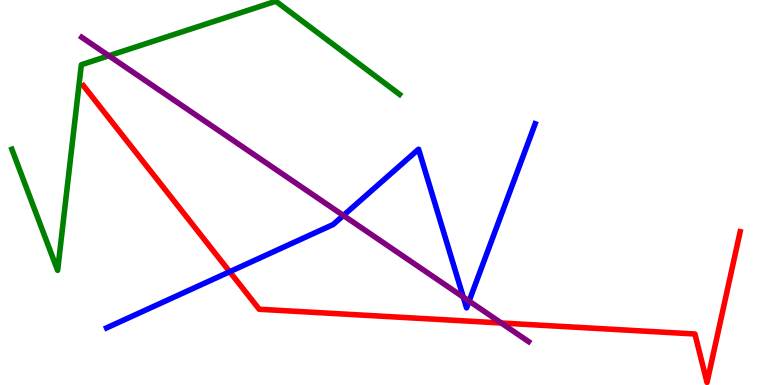[{'lines': ['blue', 'red'], 'intersections': [{'x': 2.96, 'y': 2.94}]}, {'lines': ['green', 'red'], 'intersections': []}, {'lines': ['purple', 'red'], 'intersections': [{'x': 6.47, 'y': 1.61}]}, {'lines': ['blue', 'green'], 'intersections': []}, {'lines': ['blue', 'purple'], 'intersections': [{'x': 4.43, 'y': 4.4}, {'x': 5.98, 'y': 2.28}, {'x': 6.05, 'y': 2.18}]}, {'lines': ['green', 'purple'], 'intersections': [{'x': 1.4, 'y': 8.55}]}]